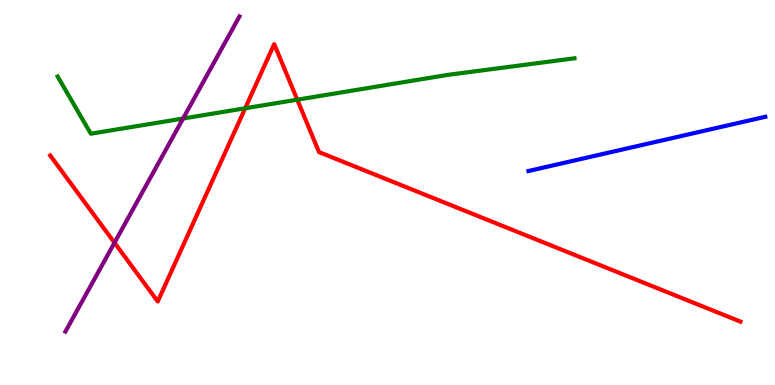[{'lines': ['blue', 'red'], 'intersections': []}, {'lines': ['green', 'red'], 'intersections': [{'x': 3.16, 'y': 7.19}, {'x': 3.84, 'y': 7.41}]}, {'lines': ['purple', 'red'], 'intersections': [{'x': 1.48, 'y': 3.7}]}, {'lines': ['blue', 'green'], 'intersections': []}, {'lines': ['blue', 'purple'], 'intersections': []}, {'lines': ['green', 'purple'], 'intersections': [{'x': 2.36, 'y': 6.92}]}]